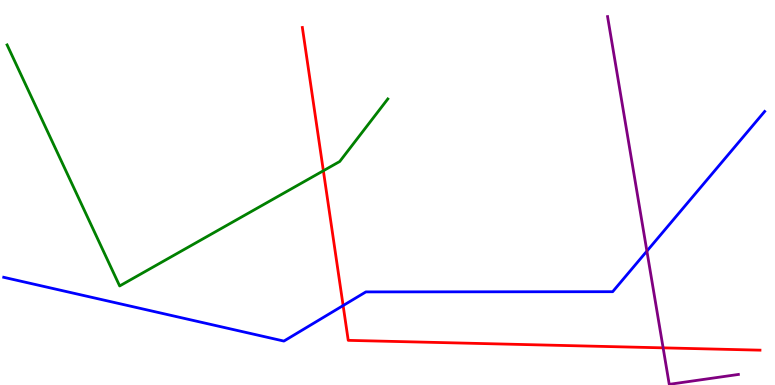[{'lines': ['blue', 'red'], 'intersections': [{'x': 4.43, 'y': 2.06}]}, {'lines': ['green', 'red'], 'intersections': [{'x': 4.17, 'y': 5.56}]}, {'lines': ['purple', 'red'], 'intersections': [{'x': 8.56, 'y': 0.965}]}, {'lines': ['blue', 'green'], 'intersections': []}, {'lines': ['blue', 'purple'], 'intersections': [{'x': 8.35, 'y': 3.48}]}, {'lines': ['green', 'purple'], 'intersections': []}]